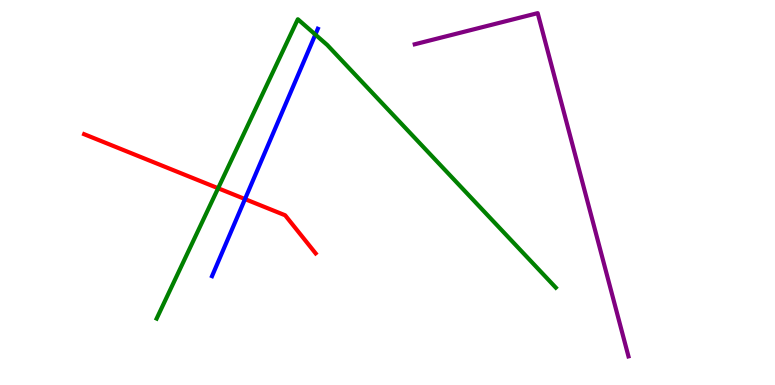[{'lines': ['blue', 'red'], 'intersections': [{'x': 3.16, 'y': 4.83}]}, {'lines': ['green', 'red'], 'intersections': [{'x': 2.81, 'y': 5.11}]}, {'lines': ['purple', 'red'], 'intersections': []}, {'lines': ['blue', 'green'], 'intersections': [{'x': 4.07, 'y': 9.1}]}, {'lines': ['blue', 'purple'], 'intersections': []}, {'lines': ['green', 'purple'], 'intersections': []}]